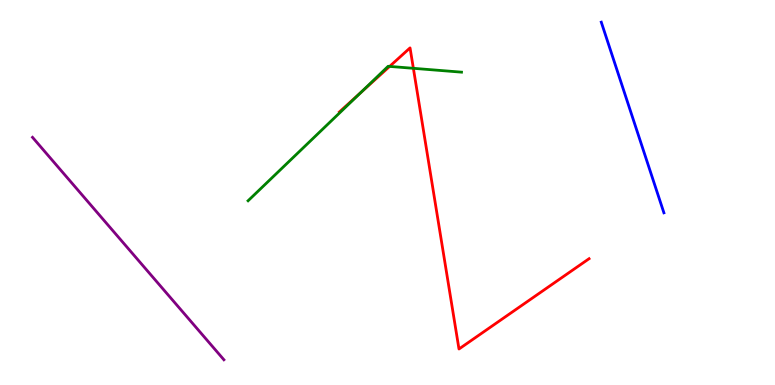[{'lines': ['blue', 'red'], 'intersections': []}, {'lines': ['green', 'red'], 'intersections': [{'x': 4.65, 'y': 7.59}, {'x': 5.03, 'y': 8.28}, {'x': 5.33, 'y': 8.23}]}, {'lines': ['purple', 'red'], 'intersections': []}, {'lines': ['blue', 'green'], 'intersections': []}, {'lines': ['blue', 'purple'], 'intersections': []}, {'lines': ['green', 'purple'], 'intersections': []}]